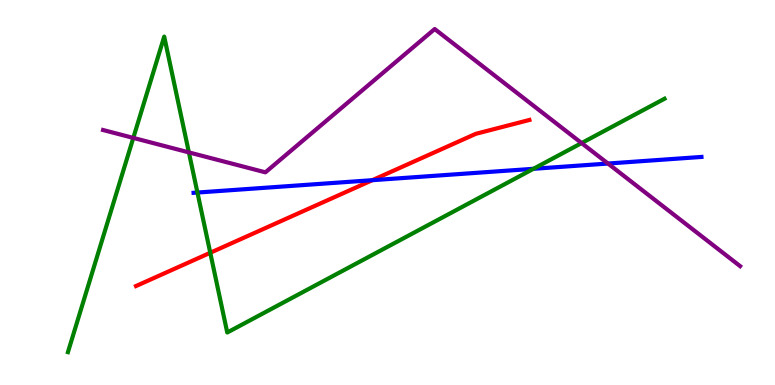[{'lines': ['blue', 'red'], 'intersections': [{'x': 4.8, 'y': 5.32}]}, {'lines': ['green', 'red'], 'intersections': [{'x': 2.71, 'y': 3.43}]}, {'lines': ['purple', 'red'], 'intersections': []}, {'lines': ['blue', 'green'], 'intersections': [{'x': 2.55, 'y': 5.0}, {'x': 6.88, 'y': 5.62}]}, {'lines': ['blue', 'purple'], 'intersections': [{'x': 7.84, 'y': 5.75}]}, {'lines': ['green', 'purple'], 'intersections': [{'x': 1.72, 'y': 6.42}, {'x': 2.44, 'y': 6.04}, {'x': 7.5, 'y': 6.28}]}]